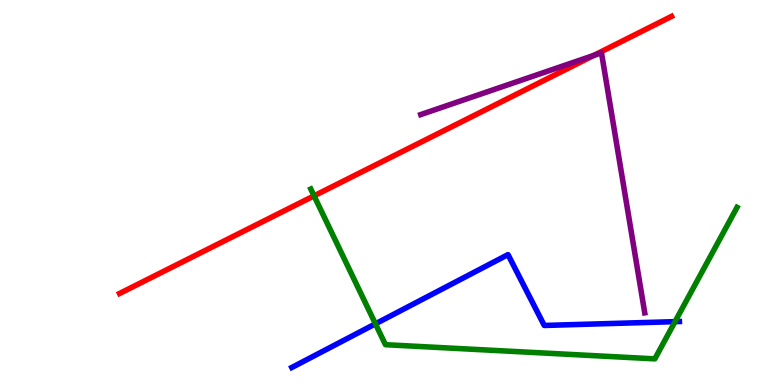[{'lines': ['blue', 'red'], 'intersections': []}, {'lines': ['green', 'red'], 'intersections': [{'x': 4.05, 'y': 4.91}]}, {'lines': ['purple', 'red'], 'intersections': [{'x': 7.66, 'y': 8.56}]}, {'lines': ['blue', 'green'], 'intersections': [{'x': 4.84, 'y': 1.59}, {'x': 8.71, 'y': 1.65}]}, {'lines': ['blue', 'purple'], 'intersections': []}, {'lines': ['green', 'purple'], 'intersections': []}]